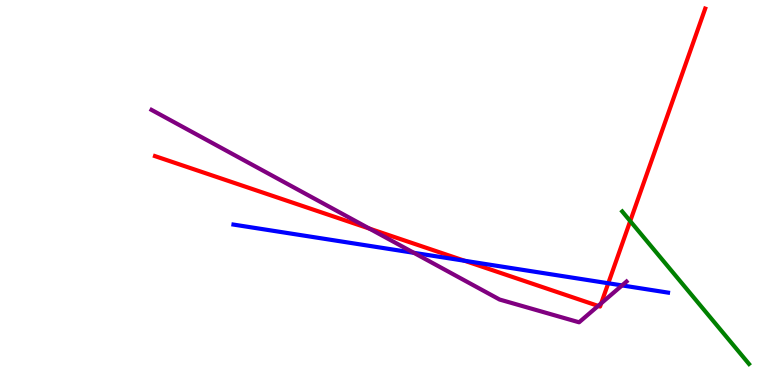[{'lines': ['blue', 'red'], 'intersections': [{'x': 5.99, 'y': 3.23}, {'x': 7.85, 'y': 2.64}]}, {'lines': ['green', 'red'], 'intersections': [{'x': 8.13, 'y': 4.26}]}, {'lines': ['purple', 'red'], 'intersections': [{'x': 4.77, 'y': 4.06}, {'x': 7.72, 'y': 2.05}, {'x': 7.76, 'y': 2.12}]}, {'lines': ['blue', 'green'], 'intersections': []}, {'lines': ['blue', 'purple'], 'intersections': [{'x': 5.34, 'y': 3.43}, {'x': 8.03, 'y': 2.59}]}, {'lines': ['green', 'purple'], 'intersections': []}]